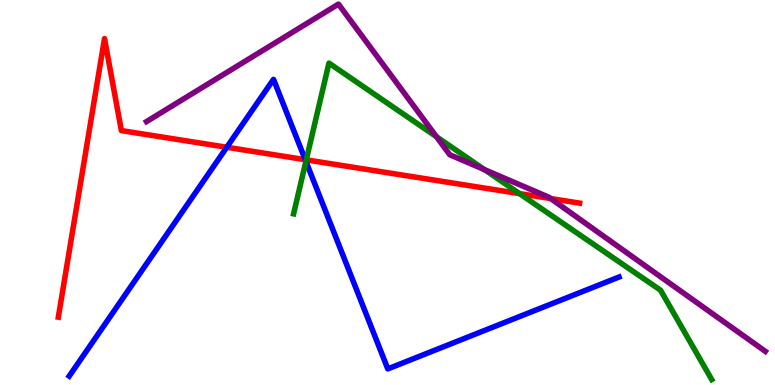[{'lines': ['blue', 'red'], 'intersections': [{'x': 2.93, 'y': 6.17}, {'x': 3.94, 'y': 5.85}]}, {'lines': ['green', 'red'], 'intersections': [{'x': 3.95, 'y': 5.85}, {'x': 6.7, 'y': 4.97}]}, {'lines': ['purple', 'red'], 'intersections': [{'x': 7.11, 'y': 4.84}]}, {'lines': ['blue', 'green'], 'intersections': [{'x': 3.95, 'y': 5.81}]}, {'lines': ['blue', 'purple'], 'intersections': []}, {'lines': ['green', 'purple'], 'intersections': [{'x': 5.63, 'y': 6.45}, {'x': 6.25, 'y': 5.59}]}]